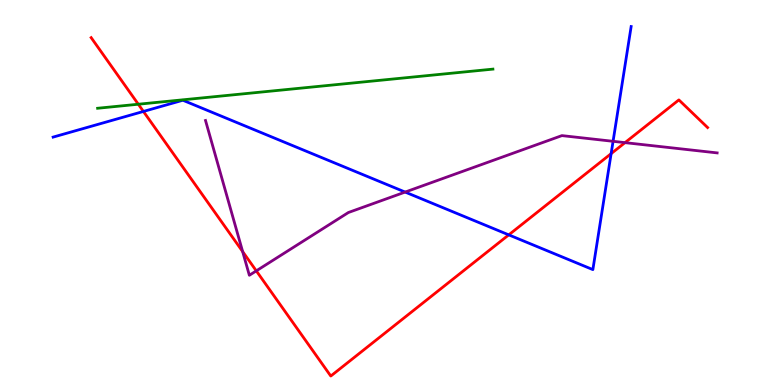[{'lines': ['blue', 'red'], 'intersections': [{'x': 1.85, 'y': 7.11}, {'x': 6.56, 'y': 3.9}, {'x': 7.89, 'y': 6.01}]}, {'lines': ['green', 'red'], 'intersections': [{'x': 1.78, 'y': 7.29}]}, {'lines': ['purple', 'red'], 'intersections': [{'x': 3.13, 'y': 3.47}, {'x': 3.31, 'y': 2.96}, {'x': 8.06, 'y': 6.3}]}, {'lines': ['blue', 'green'], 'intersections': []}, {'lines': ['blue', 'purple'], 'intersections': [{'x': 5.23, 'y': 5.01}, {'x': 7.91, 'y': 6.33}]}, {'lines': ['green', 'purple'], 'intersections': []}]